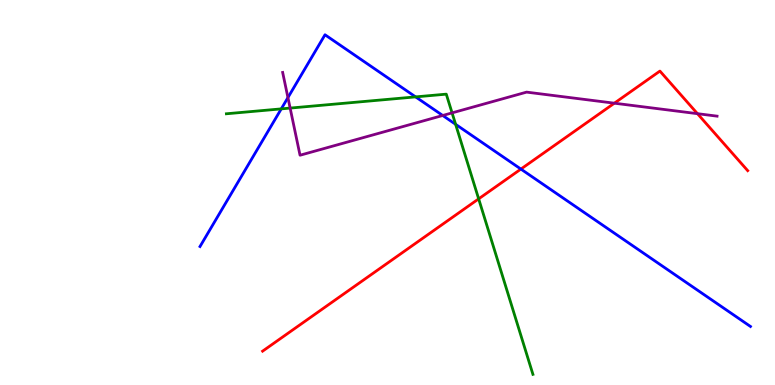[{'lines': ['blue', 'red'], 'intersections': [{'x': 6.72, 'y': 5.61}]}, {'lines': ['green', 'red'], 'intersections': [{'x': 6.18, 'y': 4.84}]}, {'lines': ['purple', 'red'], 'intersections': [{'x': 7.93, 'y': 7.32}, {'x': 9.0, 'y': 7.05}]}, {'lines': ['blue', 'green'], 'intersections': [{'x': 3.63, 'y': 7.17}, {'x': 5.36, 'y': 7.48}, {'x': 5.88, 'y': 6.77}]}, {'lines': ['blue', 'purple'], 'intersections': [{'x': 3.72, 'y': 7.47}, {'x': 5.71, 'y': 7.0}]}, {'lines': ['green', 'purple'], 'intersections': [{'x': 3.74, 'y': 7.19}, {'x': 5.83, 'y': 7.07}]}]